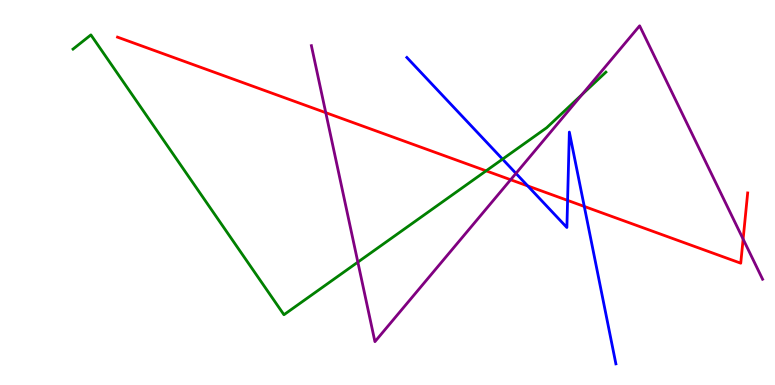[{'lines': ['blue', 'red'], 'intersections': [{'x': 6.81, 'y': 5.17}, {'x': 7.32, 'y': 4.8}, {'x': 7.54, 'y': 4.64}]}, {'lines': ['green', 'red'], 'intersections': [{'x': 6.27, 'y': 5.56}]}, {'lines': ['purple', 'red'], 'intersections': [{'x': 4.2, 'y': 7.07}, {'x': 6.59, 'y': 5.33}, {'x': 9.59, 'y': 3.79}]}, {'lines': ['blue', 'green'], 'intersections': [{'x': 6.48, 'y': 5.87}]}, {'lines': ['blue', 'purple'], 'intersections': [{'x': 6.66, 'y': 5.5}]}, {'lines': ['green', 'purple'], 'intersections': [{'x': 4.62, 'y': 3.19}, {'x': 7.51, 'y': 7.55}]}]